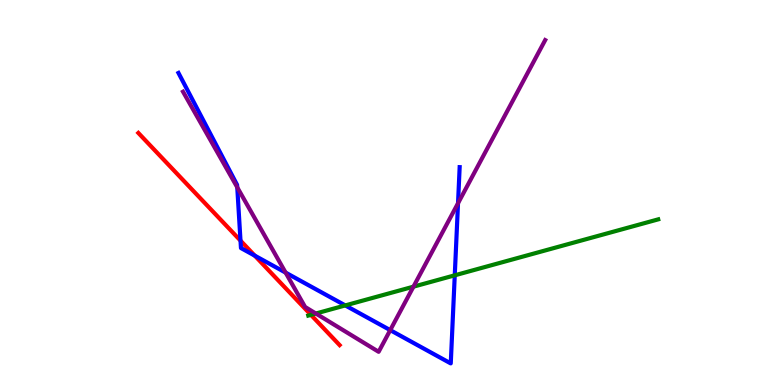[{'lines': ['blue', 'red'], 'intersections': [{'x': 3.1, 'y': 3.75}, {'x': 3.29, 'y': 3.36}]}, {'lines': ['green', 'red'], 'intersections': [{'x': 4.01, 'y': 1.82}]}, {'lines': ['purple', 'red'], 'intersections': []}, {'lines': ['blue', 'green'], 'intersections': [{'x': 4.46, 'y': 2.07}, {'x': 5.87, 'y': 2.85}]}, {'lines': ['blue', 'purple'], 'intersections': [{'x': 3.06, 'y': 5.13}, {'x': 3.69, 'y': 2.92}, {'x': 5.04, 'y': 1.43}, {'x': 5.91, 'y': 4.72}]}, {'lines': ['green', 'purple'], 'intersections': [{'x': 4.08, 'y': 1.86}, {'x': 5.33, 'y': 2.55}]}]